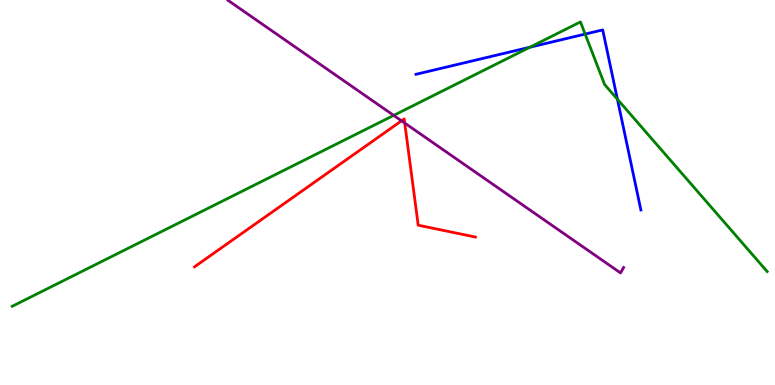[{'lines': ['blue', 'red'], 'intersections': []}, {'lines': ['green', 'red'], 'intersections': []}, {'lines': ['purple', 'red'], 'intersections': [{'x': 5.18, 'y': 6.86}, {'x': 5.22, 'y': 6.8}]}, {'lines': ['blue', 'green'], 'intersections': [{'x': 6.84, 'y': 8.77}, {'x': 7.55, 'y': 9.11}, {'x': 7.97, 'y': 7.42}]}, {'lines': ['blue', 'purple'], 'intersections': []}, {'lines': ['green', 'purple'], 'intersections': [{'x': 5.08, 'y': 7.0}]}]